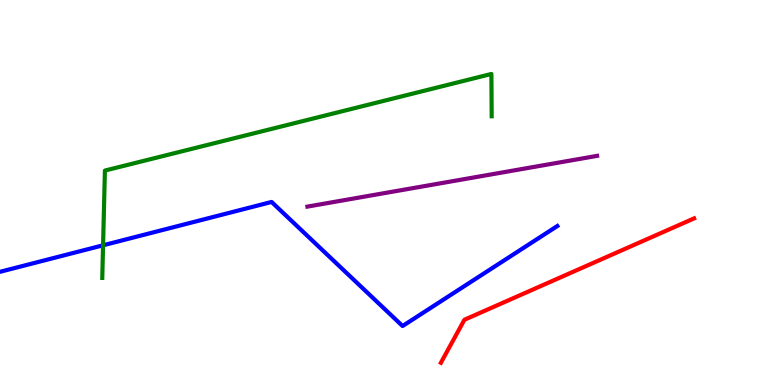[{'lines': ['blue', 'red'], 'intersections': []}, {'lines': ['green', 'red'], 'intersections': []}, {'lines': ['purple', 'red'], 'intersections': []}, {'lines': ['blue', 'green'], 'intersections': [{'x': 1.33, 'y': 3.63}]}, {'lines': ['blue', 'purple'], 'intersections': []}, {'lines': ['green', 'purple'], 'intersections': []}]